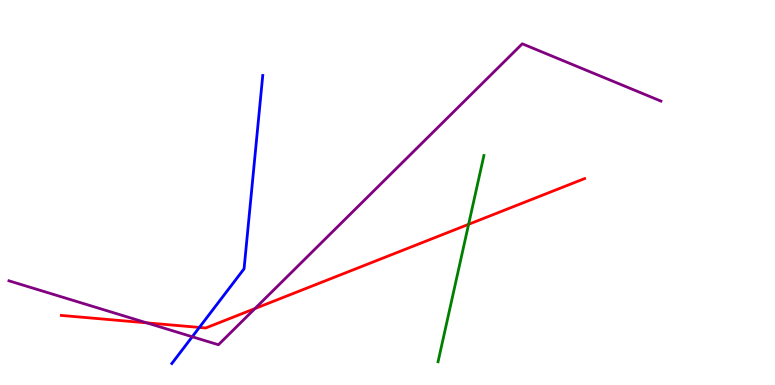[{'lines': ['blue', 'red'], 'intersections': [{'x': 2.57, 'y': 1.5}]}, {'lines': ['green', 'red'], 'intersections': [{'x': 6.05, 'y': 4.17}]}, {'lines': ['purple', 'red'], 'intersections': [{'x': 1.89, 'y': 1.61}, {'x': 3.29, 'y': 1.99}]}, {'lines': ['blue', 'green'], 'intersections': []}, {'lines': ['blue', 'purple'], 'intersections': [{'x': 2.48, 'y': 1.25}]}, {'lines': ['green', 'purple'], 'intersections': []}]